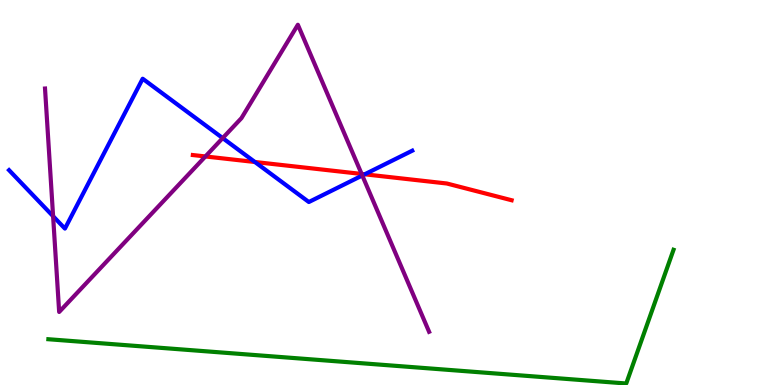[{'lines': ['blue', 'red'], 'intersections': [{'x': 3.29, 'y': 5.79}, {'x': 4.71, 'y': 5.47}]}, {'lines': ['green', 'red'], 'intersections': []}, {'lines': ['purple', 'red'], 'intersections': [{'x': 2.65, 'y': 5.94}, {'x': 4.67, 'y': 5.48}]}, {'lines': ['blue', 'green'], 'intersections': []}, {'lines': ['blue', 'purple'], 'intersections': [{'x': 0.685, 'y': 4.38}, {'x': 2.87, 'y': 6.41}, {'x': 4.67, 'y': 5.44}]}, {'lines': ['green', 'purple'], 'intersections': []}]